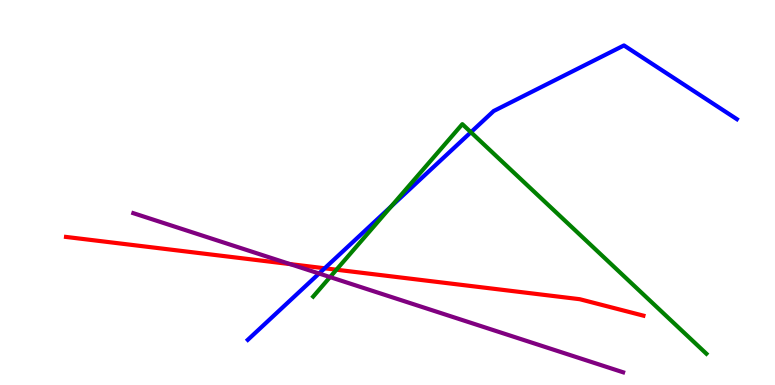[{'lines': ['blue', 'red'], 'intersections': [{'x': 4.19, 'y': 3.03}]}, {'lines': ['green', 'red'], 'intersections': [{'x': 4.34, 'y': 2.99}]}, {'lines': ['purple', 'red'], 'intersections': [{'x': 3.74, 'y': 3.14}]}, {'lines': ['blue', 'green'], 'intersections': [{'x': 5.05, 'y': 4.64}, {'x': 6.08, 'y': 6.57}]}, {'lines': ['blue', 'purple'], 'intersections': [{'x': 4.12, 'y': 2.9}]}, {'lines': ['green', 'purple'], 'intersections': [{'x': 4.26, 'y': 2.8}]}]